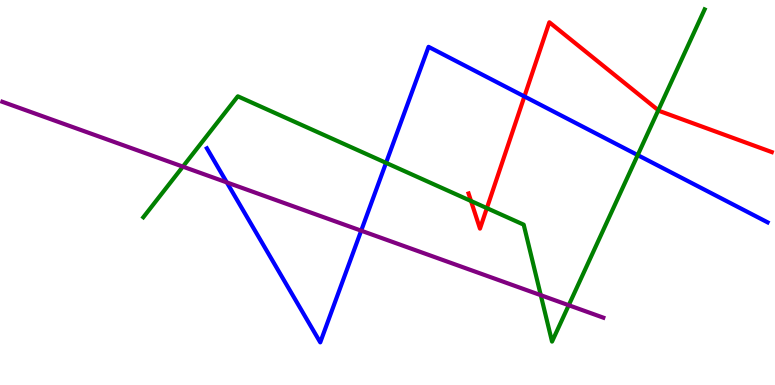[{'lines': ['blue', 'red'], 'intersections': [{'x': 6.77, 'y': 7.49}]}, {'lines': ['green', 'red'], 'intersections': [{'x': 6.08, 'y': 4.78}, {'x': 6.28, 'y': 4.59}, {'x': 8.49, 'y': 7.14}]}, {'lines': ['purple', 'red'], 'intersections': []}, {'lines': ['blue', 'green'], 'intersections': [{'x': 4.98, 'y': 5.77}, {'x': 8.23, 'y': 5.97}]}, {'lines': ['blue', 'purple'], 'intersections': [{'x': 2.93, 'y': 5.26}, {'x': 4.66, 'y': 4.01}]}, {'lines': ['green', 'purple'], 'intersections': [{'x': 2.36, 'y': 5.67}, {'x': 6.98, 'y': 2.33}, {'x': 7.34, 'y': 2.07}]}]